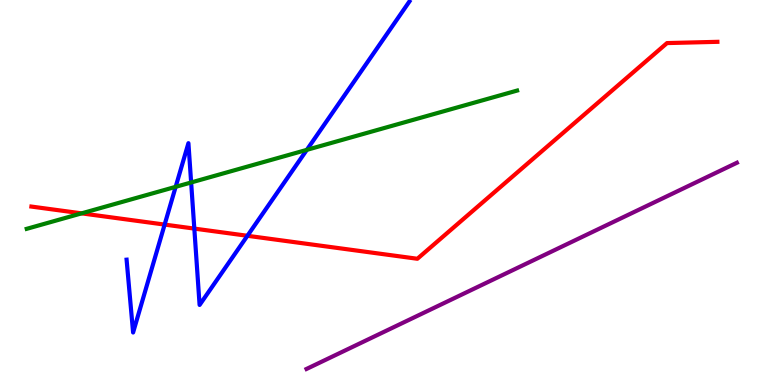[{'lines': ['blue', 'red'], 'intersections': [{'x': 2.12, 'y': 4.17}, {'x': 2.51, 'y': 4.06}, {'x': 3.19, 'y': 3.88}]}, {'lines': ['green', 'red'], 'intersections': [{'x': 1.05, 'y': 4.46}]}, {'lines': ['purple', 'red'], 'intersections': []}, {'lines': ['blue', 'green'], 'intersections': [{'x': 2.27, 'y': 5.15}, {'x': 2.47, 'y': 5.26}, {'x': 3.96, 'y': 6.11}]}, {'lines': ['blue', 'purple'], 'intersections': []}, {'lines': ['green', 'purple'], 'intersections': []}]